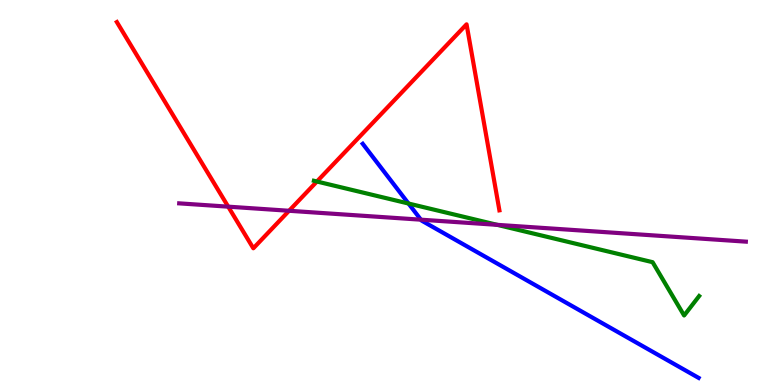[{'lines': ['blue', 'red'], 'intersections': []}, {'lines': ['green', 'red'], 'intersections': [{'x': 4.09, 'y': 5.29}]}, {'lines': ['purple', 'red'], 'intersections': [{'x': 2.94, 'y': 4.63}, {'x': 3.73, 'y': 4.53}]}, {'lines': ['blue', 'green'], 'intersections': [{'x': 5.27, 'y': 4.71}]}, {'lines': ['blue', 'purple'], 'intersections': [{'x': 5.43, 'y': 4.29}]}, {'lines': ['green', 'purple'], 'intersections': [{'x': 6.42, 'y': 4.16}]}]